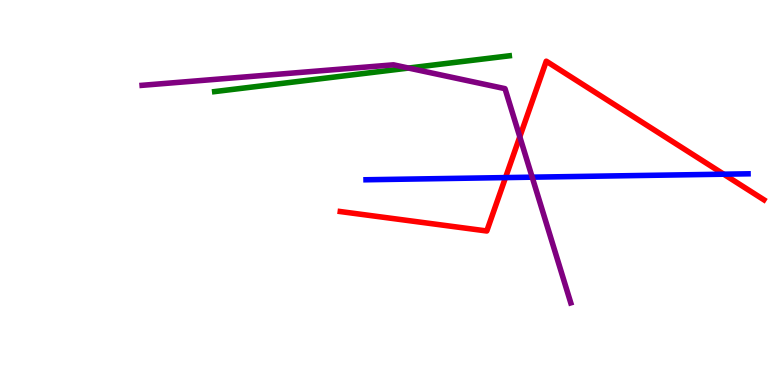[{'lines': ['blue', 'red'], 'intersections': [{'x': 6.52, 'y': 5.39}, {'x': 9.34, 'y': 5.48}]}, {'lines': ['green', 'red'], 'intersections': []}, {'lines': ['purple', 'red'], 'intersections': [{'x': 6.71, 'y': 6.45}]}, {'lines': ['blue', 'green'], 'intersections': []}, {'lines': ['blue', 'purple'], 'intersections': [{'x': 6.87, 'y': 5.4}]}, {'lines': ['green', 'purple'], 'intersections': [{'x': 5.27, 'y': 8.23}]}]